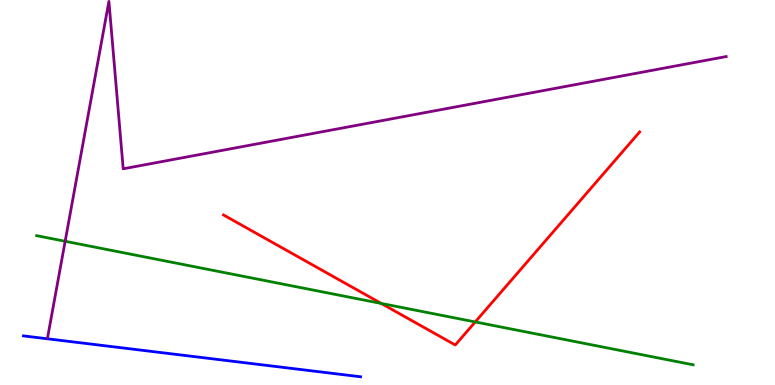[{'lines': ['blue', 'red'], 'intersections': []}, {'lines': ['green', 'red'], 'intersections': [{'x': 4.92, 'y': 2.12}, {'x': 6.13, 'y': 1.64}]}, {'lines': ['purple', 'red'], 'intersections': []}, {'lines': ['blue', 'green'], 'intersections': []}, {'lines': ['blue', 'purple'], 'intersections': []}, {'lines': ['green', 'purple'], 'intersections': [{'x': 0.841, 'y': 3.73}]}]